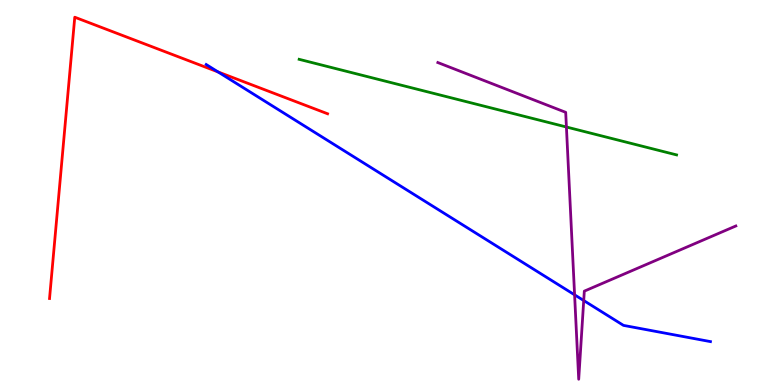[{'lines': ['blue', 'red'], 'intersections': [{'x': 2.81, 'y': 8.13}]}, {'lines': ['green', 'red'], 'intersections': []}, {'lines': ['purple', 'red'], 'intersections': []}, {'lines': ['blue', 'green'], 'intersections': []}, {'lines': ['blue', 'purple'], 'intersections': [{'x': 7.41, 'y': 2.34}, {'x': 7.53, 'y': 2.19}]}, {'lines': ['green', 'purple'], 'intersections': [{'x': 7.31, 'y': 6.7}]}]